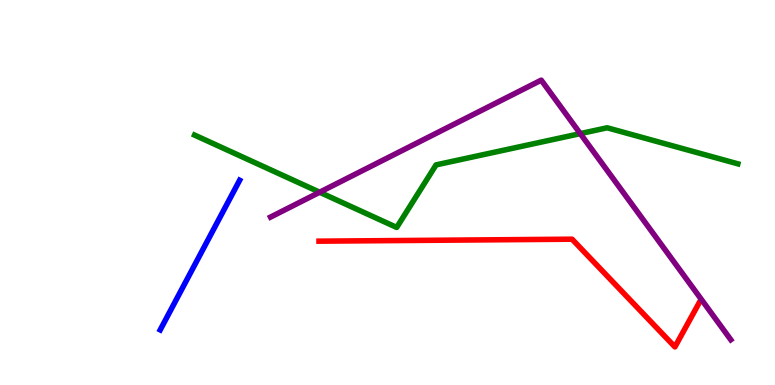[{'lines': ['blue', 'red'], 'intersections': []}, {'lines': ['green', 'red'], 'intersections': []}, {'lines': ['purple', 'red'], 'intersections': []}, {'lines': ['blue', 'green'], 'intersections': []}, {'lines': ['blue', 'purple'], 'intersections': []}, {'lines': ['green', 'purple'], 'intersections': [{'x': 4.12, 'y': 5.01}, {'x': 7.49, 'y': 6.53}]}]